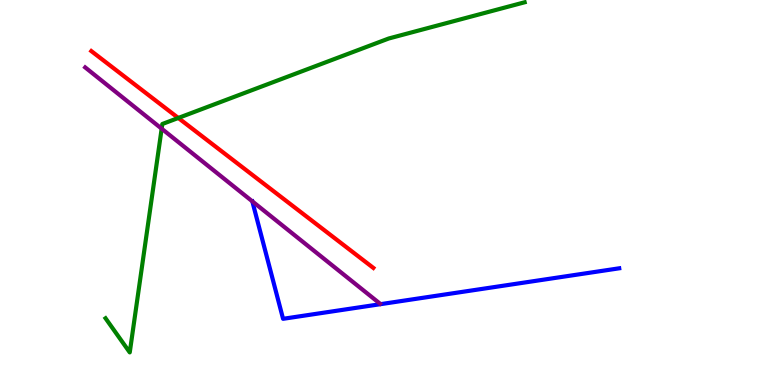[{'lines': ['blue', 'red'], 'intersections': []}, {'lines': ['green', 'red'], 'intersections': [{'x': 2.3, 'y': 6.94}]}, {'lines': ['purple', 'red'], 'intersections': []}, {'lines': ['blue', 'green'], 'intersections': []}, {'lines': ['blue', 'purple'], 'intersections': []}, {'lines': ['green', 'purple'], 'intersections': [{'x': 2.09, 'y': 6.66}]}]